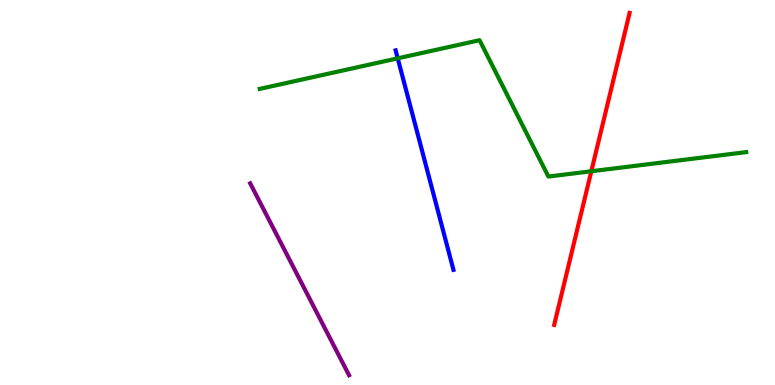[{'lines': ['blue', 'red'], 'intersections': []}, {'lines': ['green', 'red'], 'intersections': [{'x': 7.63, 'y': 5.55}]}, {'lines': ['purple', 'red'], 'intersections': []}, {'lines': ['blue', 'green'], 'intersections': [{'x': 5.13, 'y': 8.48}]}, {'lines': ['blue', 'purple'], 'intersections': []}, {'lines': ['green', 'purple'], 'intersections': []}]